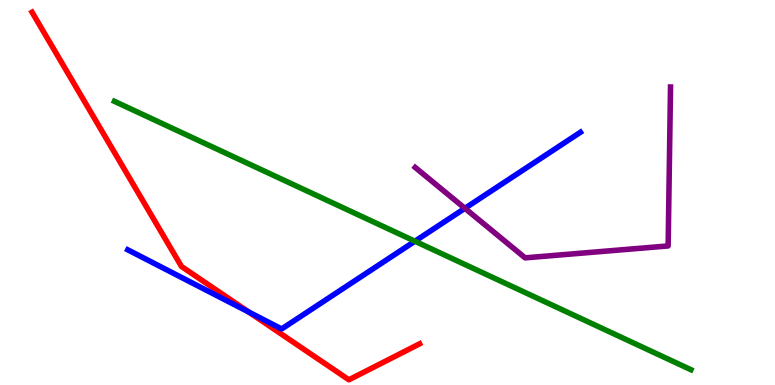[{'lines': ['blue', 'red'], 'intersections': [{'x': 3.21, 'y': 1.89}]}, {'lines': ['green', 'red'], 'intersections': []}, {'lines': ['purple', 'red'], 'intersections': []}, {'lines': ['blue', 'green'], 'intersections': [{'x': 5.35, 'y': 3.73}]}, {'lines': ['blue', 'purple'], 'intersections': [{'x': 6.0, 'y': 4.59}]}, {'lines': ['green', 'purple'], 'intersections': []}]